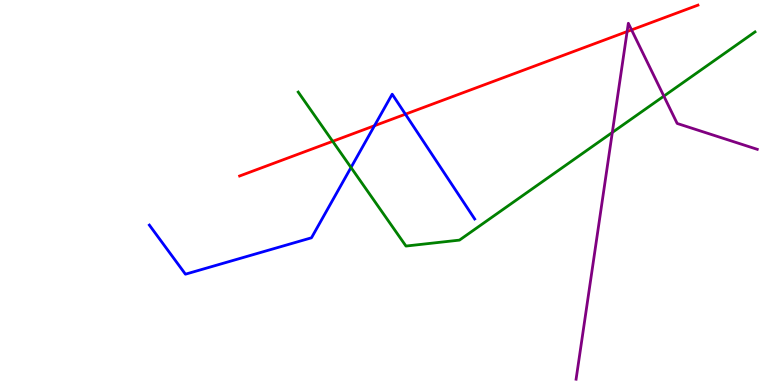[{'lines': ['blue', 'red'], 'intersections': [{'x': 4.83, 'y': 6.73}, {'x': 5.23, 'y': 7.03}]}, {'lines': ['green', 'red'], 'intersections': [{'x': 4.29, 'y': 6.33}]}, {'lines': ['purple', 'red'], 'intersections': [{'x': 8.09, 'y': 9.18}, {'x': 8.15, 'y': 9.22}]}, {'lines': ['blue', 'green'], 'intersections': [{'x': 4.53, 'y': 5.65}]}, {'lines': ['blue', 'purple'], 'intersections': []}, {'lines': ['green', 'purple'], 'intersections': [{'x': 7.9, 'y': 6.56}, {'x': 8.57, 'y': 7.5}]}]